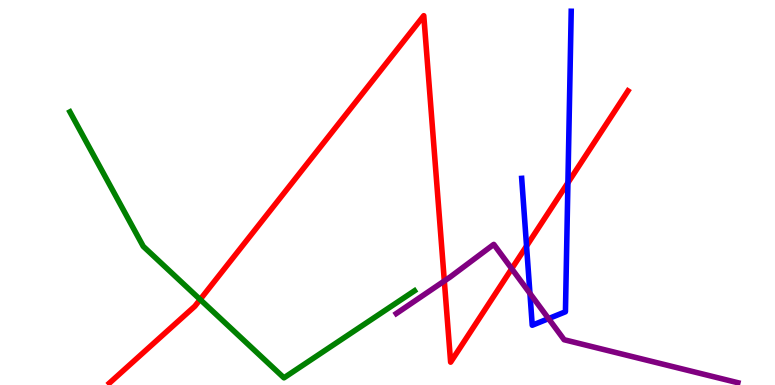[{'lines': ['blue', 'red'], 'intersections': [{'x': 6.79, 'y': 3.61}, {'x': 7.33, 'y': 5.25}]}, {'lines': ['green', 'red'], 'intersections': [{'x': 2.58, 'y': 2.22}]}, {'lines': ['purple', 'red'], 'intersections': [{'x': 5.73, 'y': 2.7}, {'x': 6.6, 'y': 3.02}]}, {'lines': ['blue', 'green'], 'intersections': []}, {'lines': ['blue', 'purple'], 'intersections': [{'x': 6.84, 'y': 2.38}, {'x': 7.08, 'y': 1.72}]}, {'lines': ['green', 'purple'], 'intersections': []}]